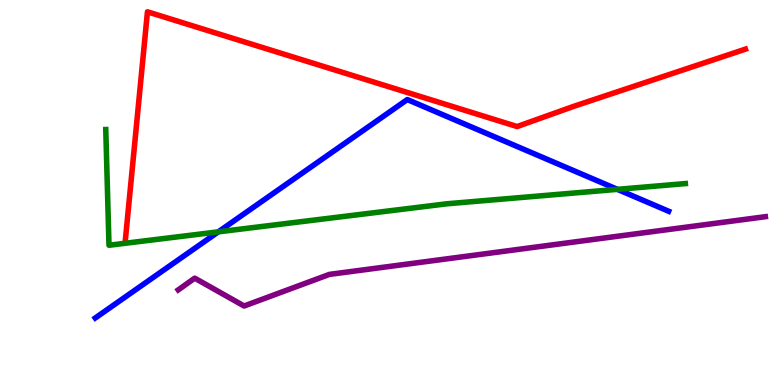[{'lines': ['blue', 'red'], 'intersections': []}, {'lines': ['green', 'red'], 'intersections': []}, {'lines': ['purple', 'red'], 'intersections': []}, {'lines': ['blue', 'green'], 'intersections': [{'x': 2.82, 'y': 3.98}, {'x': 7.97, 'y': 5.08}]}, {'lines': ['blue', 'purple'], 'intersections': []}, {'lines': ['green', 'purple'], 'intersections': []}]